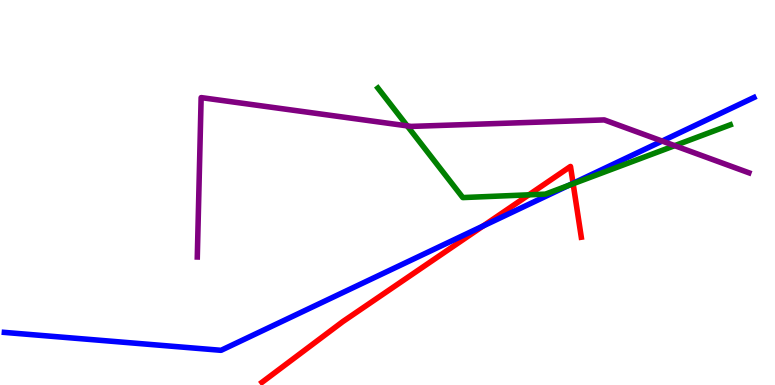[{'lines': ['blue', 'red'], 'intersections': [{'x': 6.23, 'y': 4.13}, {'x': 7.39, 'y': 5.24}]}, {'lines': ['green', 'red'], 'intersections': [{'x': 6.82, 'y': 4.94}, {'x': 7.4, 'y': 5.23}]}, {'lines': ['purple', 'red'], 'intersections': []}, {'lines': ['blue', 'green'], 'intersections': [{'x': 7.34, 'y': 5.18}]}, {'lines': ['blue', 'purple'], 'intersections': [{'x': 8.54, 'y': 6.34}]}, {'lines': ['green', 'purple'], 'intersections': [{'x': 5.25, 'y': 6.73}, {'x': 8.71, 'y': 6.22}]}]